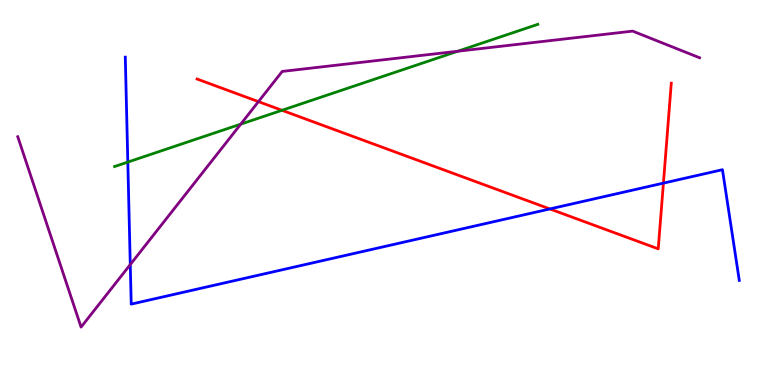[{'lines': ['blue', 'red'], 'intersections': [{'x': 7.09, 'y': 4.57}, {'x': 8.56, 'y': 5.24}]}, {'lines': ['green', 'red'], 'intersections': [{'x': 3.64, 'y': 7.14}]}, {'lines': ['purple', 'red'], 'intersections': [{'x': 3.33, 'y': 7.36}]}, {'lines': ['blue', 'green'], 'intersections': [{'x': 1.65, 'y': 5.79}]}, {'lines': ['blue', 'purple'], 'intersections': [{'x': 1.68, 'y': 3.13}]}, {'lines': ['green', 'purple'], 'intersections': [{'x': 3.11, 'y': 6.78}, {'x': 5.91, 'y': 8.67}]}]